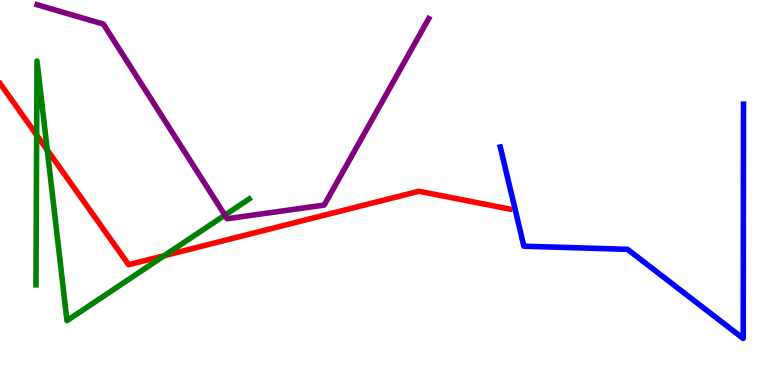[{'lines': ['blue', 'red'], 'intersections': []}, {'lines': ['green', 'red'], 'intersections': [{'x': 0.473, 'y': 6.49}, {'x': 0.61, 'y': 6.1}, {'x': 2.12, 'y': 3.36}]}, {'lines': ['purple', 'red'], 'intersections': []}, {'lines': ['blue', 'green'], 'intersections': []}, {'lines': ['blue', 'purple'], 'intersections': []}, {'lines': ['green', 'purple'], 'intersections': [{'x': 2.9, 'y': 4.41}]}]